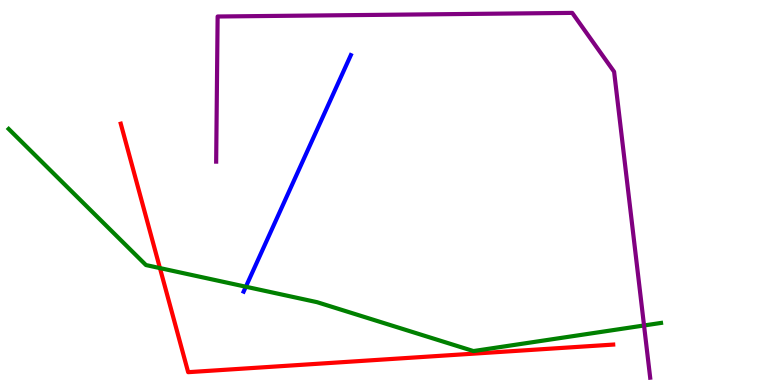[{'lines': ['blue', 'red'], 'intersections': []}, {'lines': ['green', 'red'], 'intersections': [{'x': 2.06, 'y': 3.04}]}, {'lines': ['purple', 'red'], 'intersections': []}, {'lines': ['blue', 'green'], 'intersections': [{'x': 3.17, 'y': 2.55}]}, {'lines': ['blue', 'purple'], 'intersections': []}, {'lines': ['green', 'purple'], 'intersections': [{'x': 8.31, 'y': 1.55}]}]